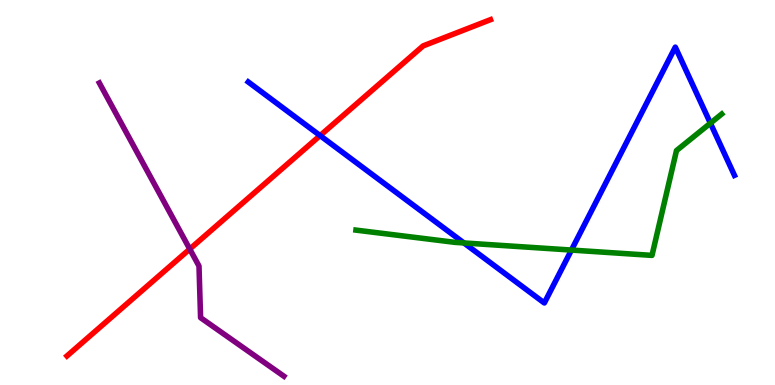[{'lines': ['blue', 'red'], 'intersections': [{'x': 4.13, 'y': 6.48}]}, {'lines': ['green', 'red'], 'intersections': []}, {'lines': ['purple', 'red'], 'intersections': [{'x': 2.45, 'y': 3.53}]}, {'lines': ['blue', 'green'], 'intersections': [{'x': 5.99, 'y': 3.69}, {'x': 7.37, 'y': 3.5}, {'x': 9.17, 'y': 6.8}]}, {'lines': ['blue', 'purple'], 'intersections': []}, {'lines': ['green', 'purple'], 'intersections': []}]